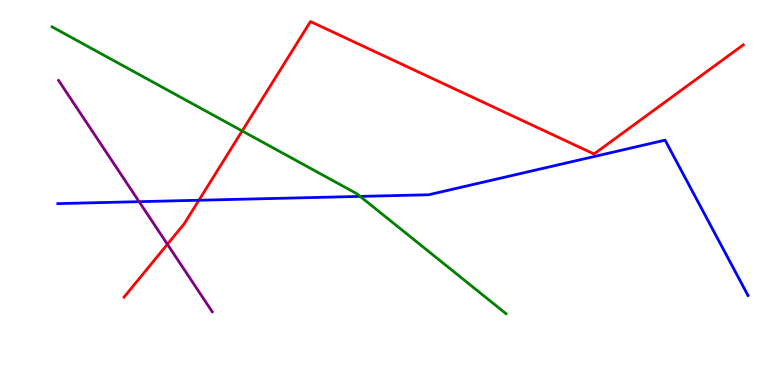[{'lines': ['blue', 'red'], 'intersections': [{'x': 2.57, 'y': 4.8}]}, {'lines': ['green', 'red'], 'intersections': [{'x': 3.12, 'y': 6.6}]}, {'lines': ['purple', 'red'], 'intersections': [{'x': 2.16, 'y': 3.66}]}, {'lines': ['blue', 'green'], 'intersections': [{'x': 4.65, 'y': 4.9}]}, {'lines': ['blue', 'purple'], 'intersections': [{'x': 1.8, 'y': 4.76}]}, {'lines': ['green', 'purple'], 'intersections': []}]